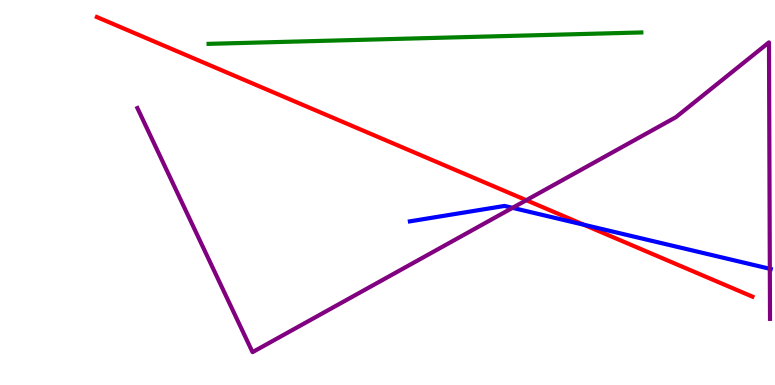[{'lines': ['blue', 'red'], 'intersections': [{'x': 7.53, 'y': 4.16}]}, {'lines': ['green', 'red'], 'intersections': []}, {'lines': ['purple', 'red'], 'intersections': [{'x': 6.79, 'y': 4.8}]}, {'lines': ['blue', 'green'], 'intersections': []}, {'lines': ['blue', 'purple'], 'intersections': [{'x': 6.61, 'y': 4.6}, {'x': 9.93, 'y': 3.02}]}, {'lines': ['green', 'purple'], 'intersections': []}]